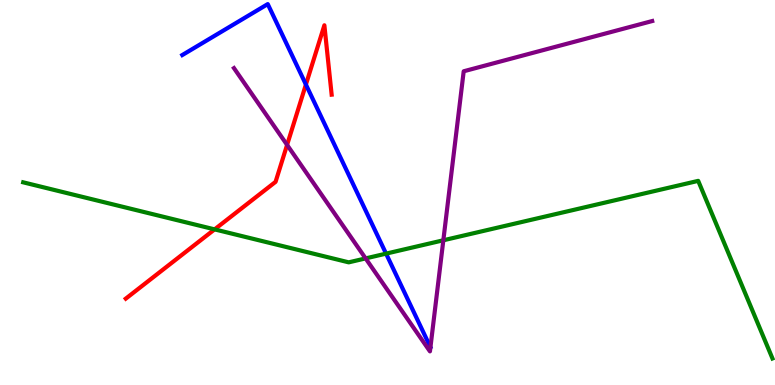[{'lines': ['blue', 'red'], 'intersections': [{'x': 3.95, 'y': 7.8}]}, {'lines': ['green', 'red'], 'intersections': [{'x': 2.77, 'y': 4.04}]}, {'lines': ['purple', 'red'], 'intersections': [{'x': 3.7, 'y': 6.24}]}, {'lines': ['blue', 'green'], 'intersections': [{'x': 4.98, 'y': 3.41}]}, {'lines': ['blue', 'purple'], 'intersections': []}, {'lines': ['green', 'purple'], 'intersections': [{'x': 4.72, 'y': 3.29}, {'x': 5.72, 'y': 3.76}]}]